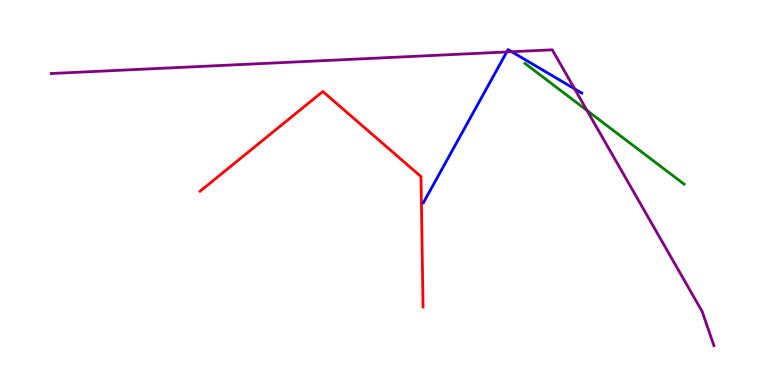[{'lines': ['blue', 'red'], 'intersections': []}, {'lines': ['green', 'red'], 'intersections': []}, {'lines': ['purple', 'red'], 'intersections': []}, {'lines': ['blue', 'green'], 'intersections': []}, {'lines': ['blue', 'purple'], 'intersections': [{'x': 6.54, 'y': 8.65}, {'x': 6.6, 'y': 8.66}, {'x': 7.41, 'y': 7.69}]}, {'lines': ['green', 'purple'], 'intersections': [{'x': 7.57, 'y': 7.13}]}]